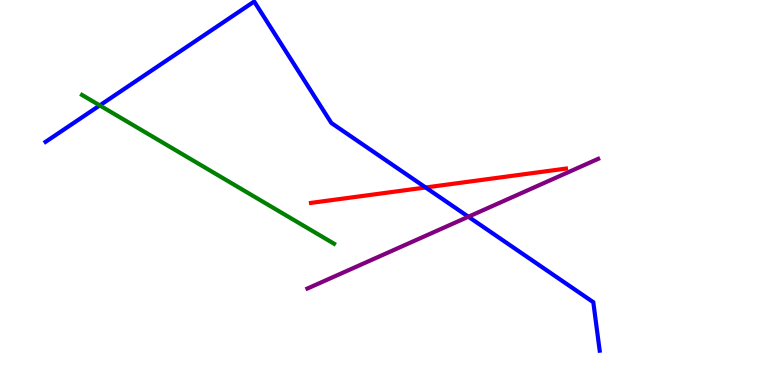[{'lines': ['blue', 'red'], 'intersections': [{'x': 5.49, 'y': 5.13}]}, {'lines': ['green', 'red'], 'intersections': []}, {'lines': ['purple', 'red'], 'intersections': []}, {'lines': ['blue', 'green'], 'intersections': [{'x': 1.29, 'y': 7.26}]}, {'lines': ['blue', 'purple'], 'intersections': [{'x': 6.04, 'y': 4.37}]}, {'lines': ['green', 'purple'], 'intersections': []}]